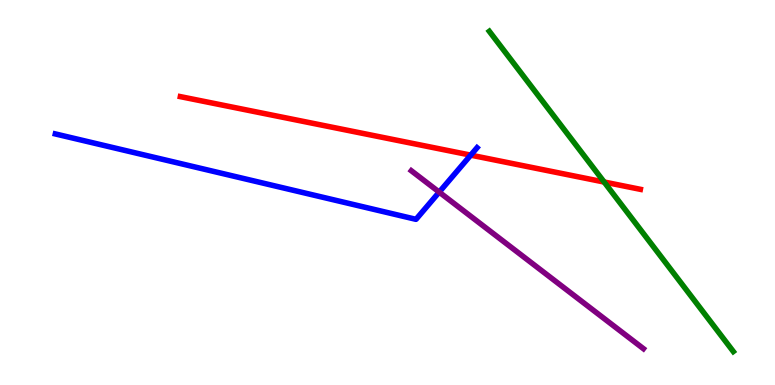[{'lines': ['blue', 'red'], 'intersections': [{'x': 6.07, 'y': 5.97}]}, {'lines': ['green', 'red'], 'intersections': [{'x': 7.8, 'y': 5.27}]}, {'lines': ['purple', 'red'], 'intersections': []}, {'lines': ['blue', 'green'], 'intersections': []}, {'lines': ['blue', 'purple'], 'intersections': [{'x': 5.67, 'y': 5.01}]}, {'lines': ['green', 'purple'], 'intersections': []}]